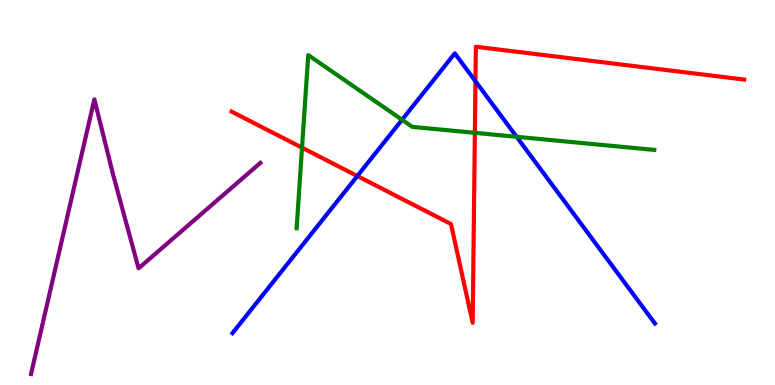[{'lines': ['blue', 'red'], 'intersections': [{'x': 4.61, 'y': 5.43}, {'x': 6.13, 'y': 7.89}]}, {'lines': ['green', 'red'], 'intersections': [{'x': 3.9, 'y': 6.16}, {'x': 6.13, 'y': 6.55}]}, {'lines': ['purple', 'red'], 'intersections': []}, {'lines': ['blue', 'green'], 'intersections': [{'x': 5.19, 'y': 6.89}, {'x': 6.67, 'y': 6.45}]}, {'lines': ['blue', 'purple'], 'intersections': []}, {'lines': ['green', 'purple'], 'intersections': []}]